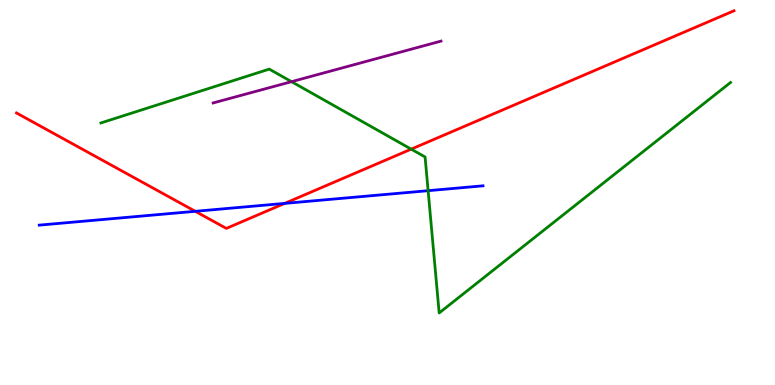[{'lines': ['blue', 'red'], 'intersections': [{'x': 2.52, 'y': 4.51}, {'x': 3.67, 'y': 4.72}]}, {'lines': ['green', 'red'], 'intersections': [{'x': 5.31, 'y': 6.13}]}, {'lines': ['purple', 'red'], 'intersections': []}, {'lines': ['blue', 'green'], 'intersections': [{'x': 5.52, 'y': 5.05}]}, {'lines': ['blue', 'purple'], 'intersections': []}, {'lines': ['green', 'purple'], 'intersections': [{'x': 3.76, 'y': 7.88}]}]